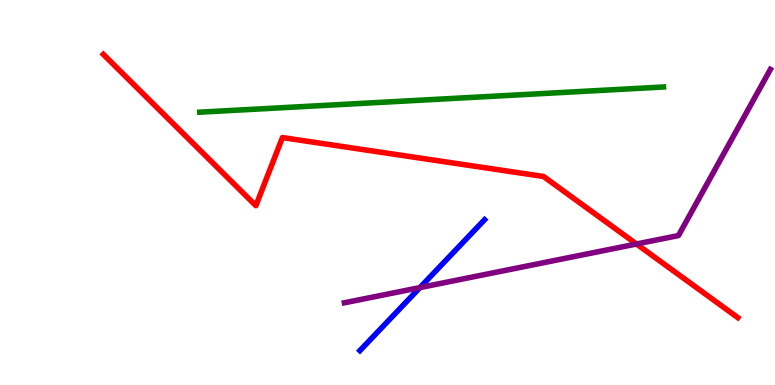[{'lines': ['blue', 'red'], 'intersections': []}, {'lines': ['green', 'red'], 'intersections': []}, {'lines': ['purple', 'red'], 'intersections': [{'x': 8.21, 'y': 3.66}]}, {'lines': ['blue', 'green'], 'intersections': []}, {'lines': ['blue', 'purple'], 'intersections': [{'x': 5.42, 'y': 2.53}]}, {'lines': ['green', 'purple'], 'intersections': []}]